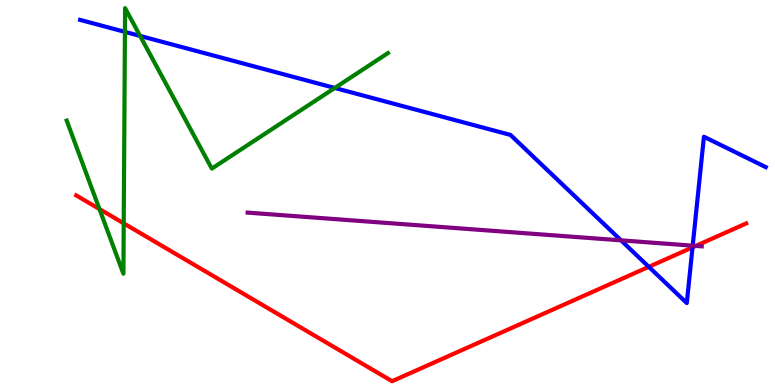[{'lines': ['blue', 'red'], 'intersections': [{'x': 8.37, 'y': 3.07}, {'x': 8.94, 'y': 3.58}]}, {'lines': ['green', 'red'], 'intersections': [{'x': 1.28, 'y': 4.57}, {'x': 1.6, 'y': 4.2}]}, {'lines': ['purple', 'red'], 'intersections': [{'x': 8.98, 'y': 3.61}]}, {'lines': ['blue', 'green'], 'intersections': [{'x': 1.61, 'y': 9.17}, {'x': 1.81, 'y': 9.07}, {'x': 4.32, 'y': 7.72}]}, {'lines': ['blue', 'purple'], 'intersections': [{'x': 8.01, 'y': 3.76}, {'x': 8.94, 'y': 3.62}]}, {'lines': ['green', 'purple'], 'intersections': []}]